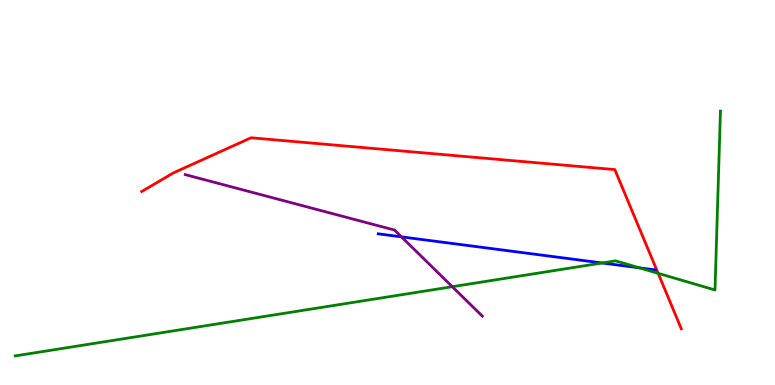[{'lines': ['blue', 'red'], 'intersections': []}, {'lines': ['green', 'red'], 'intersections': [{'x': 8.49, 'y': 2.9}]}, {'lines': ['purple', 'red'], 'intersections': []}, {'lines': ['blue', 'green'], 'intersections': [{'x': 7.77, 'y': 3.17}, {'x': 8.25, 'y': 3.04}]}, {'lines': ['blue', 'purple'], 'intersections': [{'x': 5.18, 'y': 3.85}]}, {'lines': ['green', 'purple'], 'intersections': [{'x': 5.84, 'y': 2.55}]}]